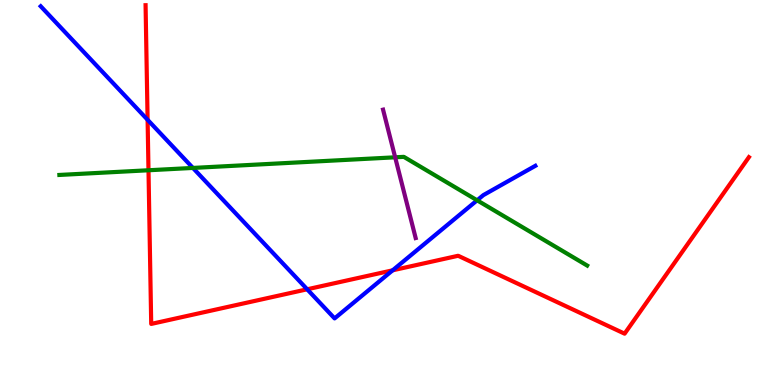[{'lines': ['blue', 'red'], 'intersections': [{'x': 1.9, 'y': 6.89}, {'x': 3.96, 'y': 2.49}, {'x': 5.07, 'y': 2.98}]}, {'lines': ['green', 'red'], 'intersections': [{'x': 1.92, 'y': 5.58}]}, {'lines': ['purple', 'red'], 'intersections': []}, {'lines': ['blue', 'green'], 'intersections': [{'x': 2.49, 'y': 5.64}, {'x': 6.16, 'y': 4.8}]}, {'lines': ['blue', 'purple'], 'intersections': []}, {'lines': ['green', 'purple'], 'intersections': [{'x': 5.1, 'y': 5.91}]}]